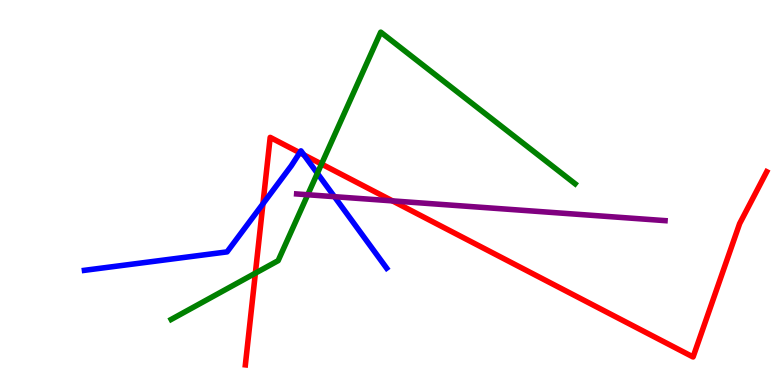[{'lines': ['blue', 'red'], 'intersections': [{'x': 3.39, 'y': 4.71}, {'x': 3.87, 'y': 6.03}, {'x': 3.92, 'y': 5.98}]}, {'lines': ['green', 'red'], 'intersections': [{'x': 3.3, 'y': 2.9}, {'x': 4.15, 'y': 5.74}]}, {'lines': ['purple', 'red'], 'intersections': [{'x': 5.06, 'y': 4.78}]}, {'lines': ['blue', 'green'], 'intersections': [{'x': 4.09, 'y': 5.5}]}, {'lines': ['blue', 'purple'], 'intersections': [{'x': 4.32, 'y': 4.89}]}, {'lines': ['green', 'purple'], 'intersections': [{'x': 3.97, 'y': 4.94}]}]